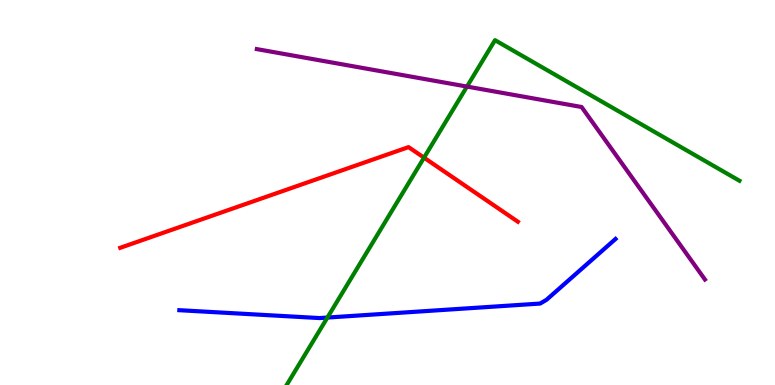[{'lines': ['blue', 'red'], 'intersections': []}, {'lines': ['green', 'red'], 'intersections': [{'x': 5.47, 'y': 5.9}]}, {'lines': ['purple', 'red'], 'intersections': []}, {'lines': ['blue', 'green'], 'intersections': [{'x': 4.22, 'y': 1.75}]}, {'lines': ['blue', 'purple'], 'intersections': []}, {'lines': ['green', 'purple'], 'intersections': [{'x': 6.03, 'y': 7.75}]}]